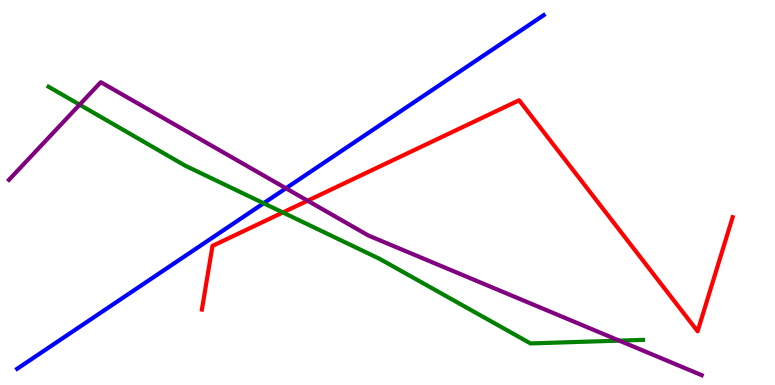[{'lines': ['blue', 'red'], 'intersections': []}, {'lines': ['green', 'red'], 'intersections': [{'x': 3.65, 'y': 4.48}]}, {'lines': ['purple', 'red'], 'intersections': [{'x': 3.97, 'y': 4.79}]}, {'lines': ['blue', 'green'], 'intersections': [{'x': 3.4, 'y': 4.72}]}, {'lines': ['blue', 'purple'], 'intersections': [{'x': 3.69, 'y': 5.11}]}, {'lines': ['green', 'purple'], 'intersections': [{'x': 1.03, 'y': 7.28}, {'x': 7.99, 'y': 1.15}]}]